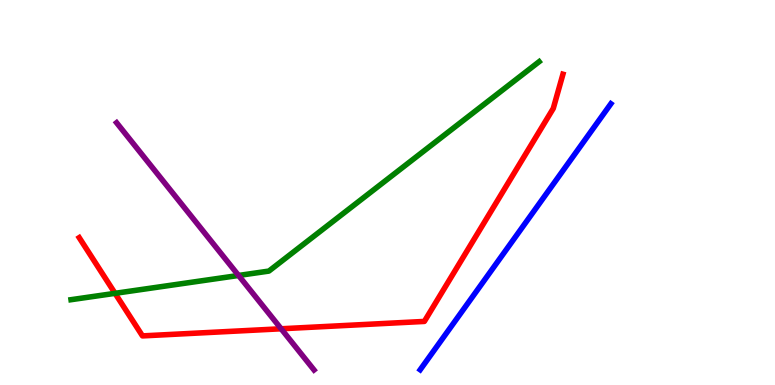[{'lines': ['blue', 'red'], 'intersections': []}, {'lines': ['green', 'red'], 'intersections': [{'x': 1.48, 'y': 2.38}]}, {'lines': ['purple', 'red'], 'intersections': [{'x': 3.63, 'y': 1.46}]}, {'lines': ['blue', 'green'], 'intersections': []}, {'lines': ['blue', 'purple'], 'intersections': []}, {'lines': ['green', 'purple'], 'intersections': [{'x': 3.08, 'y': 2.85}]}]